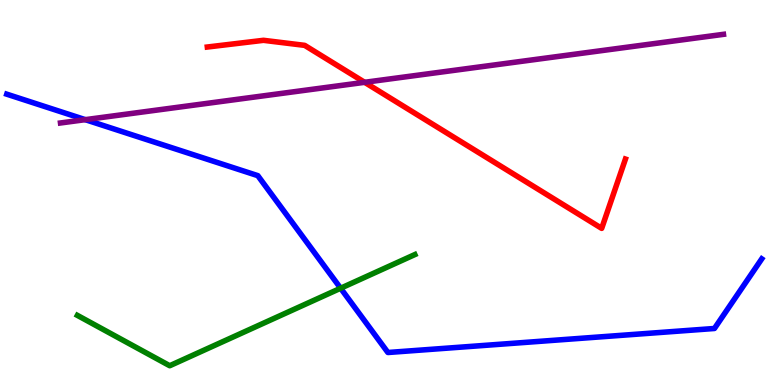[{'lines': ['blue', 'red'], 'intersections': []}, {'lines': ['green', 'red'], 'intersections': []}, {'lines': ['purple', 'red'], 'intersections': [{'x': 4.71, 'y': 7.86}]}, {'lines': ['blue', 'green'], 'intersections': [{'x': 4.4, 'y': 2.51}]}, {'lines': ['blue', 'purple'], 'intersections': [{'x': 1.1, 'y': 6.89}]}, {'lines': ['green', 'purple'], 'intersections': []}]